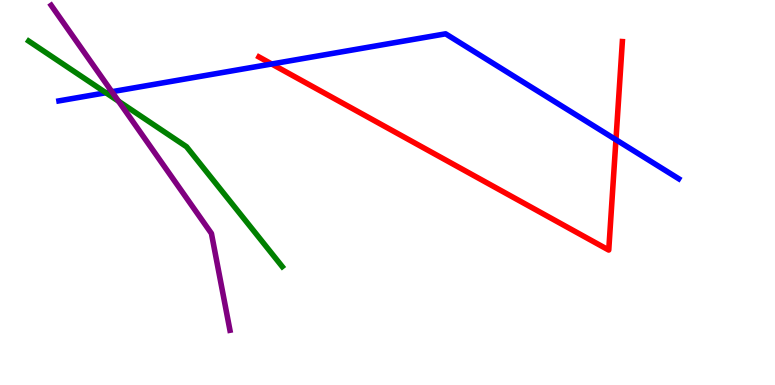[{'lines': ['blue', 'red'], 'intersections': [{'x': 3.51, 'y': 8.34}, {'x': 7.95, 'y': 6.37}]}, {'lines': ['green', 'red'], 'intersections': []}, {'lines': ['purple', 'red'], 'intersections': []}, {'lines': ['blue', 'green'], 'intersections': [{'x': 1.37, 'y': 7.59}]}, {'lines': ['blue', 'purple'], 'intersections': [{'x': 1.44, 'y': 7.62}]}, {'lines': ['green', 'purple'], 'intersections': [{'x': 1.53, 'y': 7.37}]}]